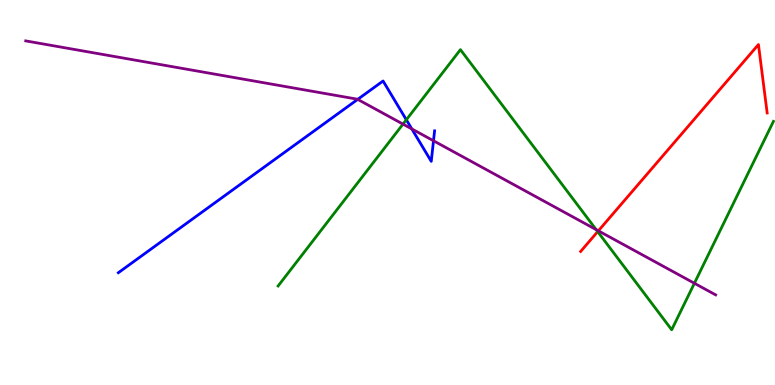[{'lines': ['blue', 'red'], 'intersections': []}, {'lines': ['green', 'red'], 'intersections': [{'x': 7.71, 'y': 3.98}]}, {'lines': ['purple', 'red'], 'intersections': [{'x': 7.72, 'y': 4.0}]}, {'lines': ['blue', 'green'], 'intersections': [{'x': 5.24, 'y': 6.89}]}, {'lines': ['blue', 'purple'], 'intersections': [{'x': 4.62, 'y': 7.42}, {'x': 5.31, 'y': 6.65}, {'x': 5.59, 'y': 6.34}]}, {'lines': ['green', 'purple'], 'intersections': [{'x': 5.2, 'y': 6.78}, {'x': 7.69, 'y': 4.04}, {'x': 8.96, 'y': 2.64}]}]